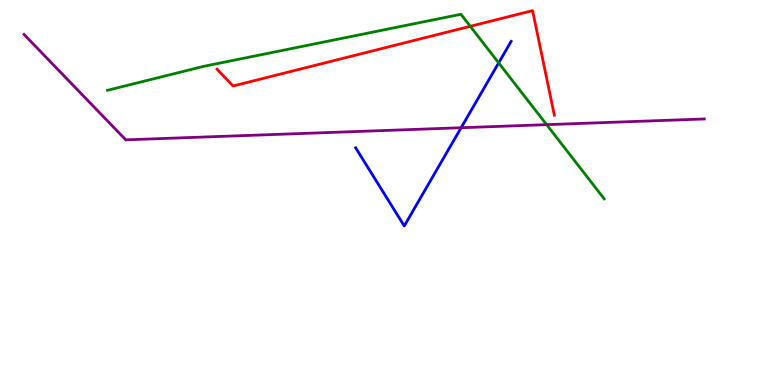[{'lines': ['blue', 'red'], 'intersections': []}, {'lines': ['green', 'red'], 'intersections': [{'x': 6.07, 'y': 9.32}]}, {'lines': ['purple', 'red'], 'intersections': []}, {'lines': ['blue', 'green'], 'intersections': [{'x': 6.43, 'y': 8.37}]}, {'lines': ['blue', 'purple'], 'intersections': [{'x': 5.95, 'y': 6.68}]}, {'lines': ['green', 'purple'], 'intersections': [{'x': 7.05, 'y': 6.76}]}]